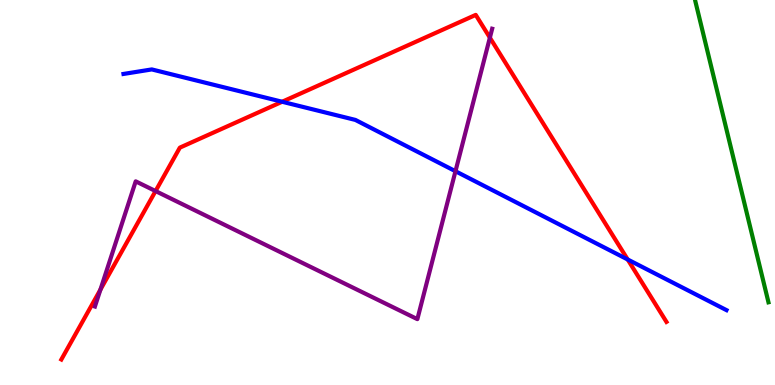[{'lines': ['blue', 'red'], 'intersections': [{'x': 3.64, 'y': 7.36}, {'x': 8.1, 'y': 3.26}]}, {'lines': ['green', 'red'], 'intersections': []}, {'lines': ['purple', 'red'], 'intersections': [{'x': 1.3, 'y': 2.48}, {'x': 2.01, 'y': 5.04}, {'x': 6.32, 'y': 9.02}]}, {'lines': ['blue', 'green'], 'intersections': []}, {'lines': ['blue', 'purple'], 'intersections': [{'x': 5.88, 'y': 5.55}]}, {'lines': ['green', 'purple'], 'intersections': []}]